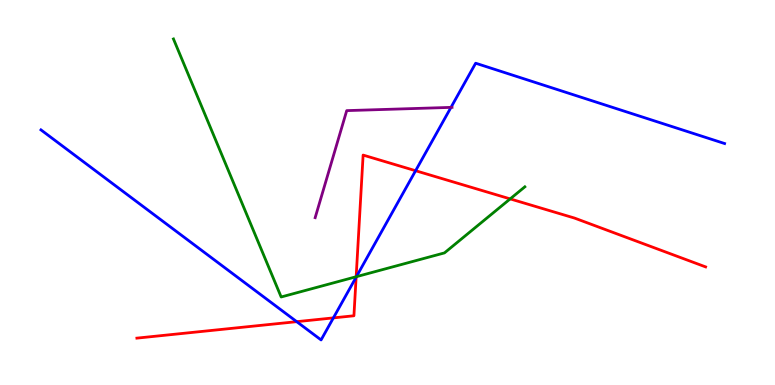[{'lines': ['blue', 'red'], 'intersections': [{'x': 3.83, 'y': 1.65}, {'x': 4.3, 'y': 1.74}, {'x': 4.6, 'y': 2.8}, {'x': 5.36, 'y': 5.57}]}, {'lines': ['green', 'red'], 'intersections': [{'x': 4.6, 'y': 2.81}, {'x': 6.58, 'y': 4.83}]}, {'lines': ['purple', 'red'], 'intersections': []}, {'lines': ['blue', 'green'], 'intersections': [{'x': 4.6, 'y': 2.81}]}, {'lines': ['blue', 'purple'], 'intersections': [{'x': 5.82, 'y': 7.21}]}, {'lines': ['green', 'purple'], 'intersections': []}]